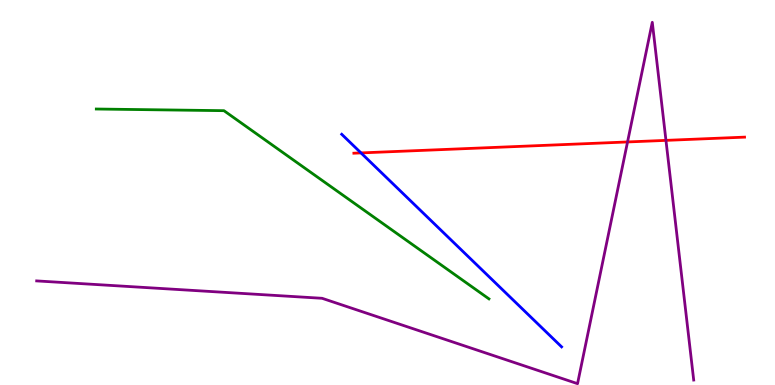[{'lines': ['blue', 'red'], 'intersections': [{'x': 4.66, 'y': 6.03}]}, {'lines': ['green', 'red'], 'intersections': []}, {'lines': ['purple', 'red'], 'intersections': [{'x': 8.1, 'y': 6.31}, {'x': 8.59, 'y': 6.35}]}, {'lines': ['blue', 'green'], 'intersections': []}, {'lines': ['blue', 'purple'], 'intersections': []}, {'lines': ['green', 'purple'], 'intersections': []}]